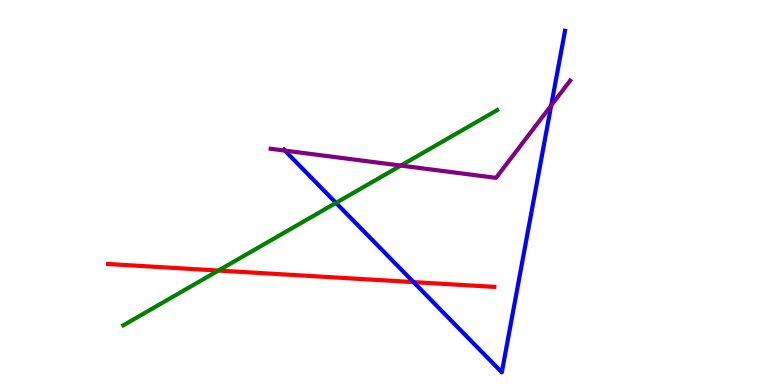[{'lines': ['blue', 'red'], 'intersections': [{'x': 5.34, 'y': 2.67}]}, {'lines': ['green', 'red'], 'intersections': [{'x': 2.82, 'y': 2.97}]}, {'lines': ['purple', 'red'], 'intersections': []}, {'lines': ['blue', 'green'], 'intersections': [{'x': 4.34, 'y': 4.73}]}, {'lines': ['blue', 'purple'], 'intersections': [{'x': 3.68, 'y': 6.09}, {'x': 7.11, 'y': 7.26}]}, {'lines': ['green', 'purple'], 'intersections': [{'x': 5.17, 'y': 5.7}]}]